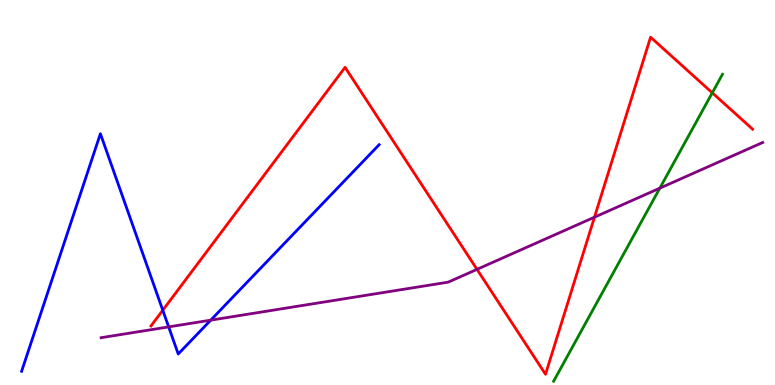[{'lines': ['blue', 'red'], 'intersections': [{'x': 2.1, 'y': 1.94}]}, {'lines': ['green', 'red'], 'intersections': [{'x': 9.19, 'y': 7.59}]}, {'lines': ['purple', 'red'], 'intersections': [{'x': 6.15, 'y': 3.0}, {'x': 7.67, 'y': 4.36}]}, {'lines': ['blue', 'green'], 'intersections': []}, {'lines': ['blue', 'purple'], 'intersections': [{'x': 2.18, 'y': 1.51}, {'x': 2.72, 'y': 1.68}]}, {'lines': ['green', 'purple'], 'intersections': [{'x': 8.51, 'y': 5.11}]}]